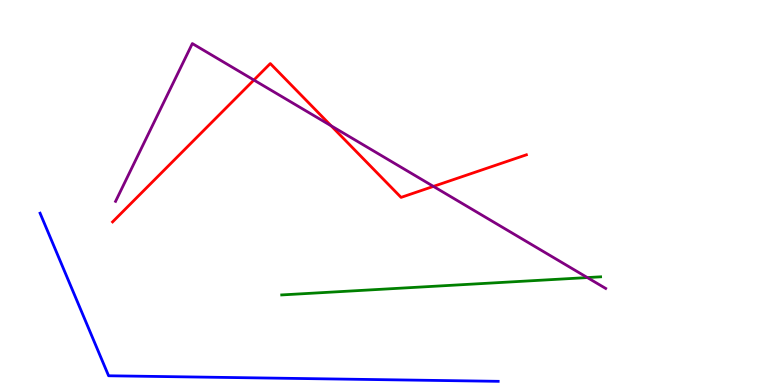[{'lines': ['blue', 'red'], 'intersections': []}, {'lines': ['green', 'red'], 'intersections': []}, {'lines': ['purple', 'red'], 'intersections': [{'x': 3.28, 'y': 7.92}, {'x': 4.27, 'y': 6.73}, {'x': 5.59, 'y': 5.16}]}, {'lines': ['blue', 'green'], 'intersections': []}, {'lines': ['blue', 'purple'], 'intersections': []}, {'lines': ['green', 'purple'], 'intersections': [{'x': 7.58, 'y': 2.79}]}]